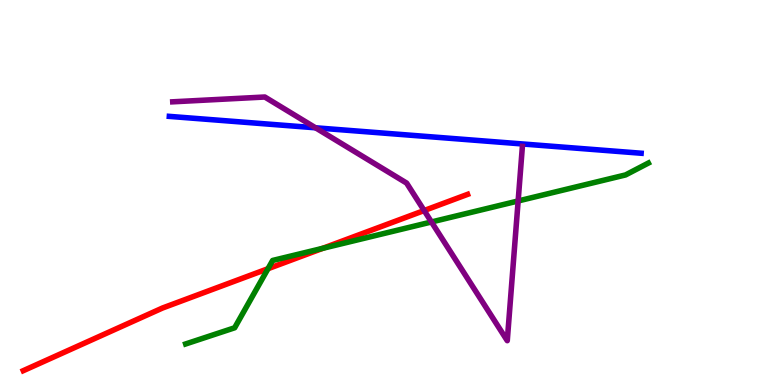[{'lines': ['blue', 'red'], 'intersections': []}, {'lines': ['green', 'red'], 'intersections': [{'x': 3.46, 'y': 3.02}, {'x': 4.16, 'y': 3.55}]}, {'lines': ['purple', 'red'], 'intersections': [{'x': 5.47, 'y': 4.53}]}, {'lines': ['blue', 'green'], 'intersections': []}, {'lines': ['blue', 'purple'], 'intersections': [{'x': 4.07, 'y': 6.68}]}, {'lines': ['green', 'purple'], 'intersections': [{'x': 5.57, 'y': 4.23}, {'x': 6.69, 'y': 4.78}]}]